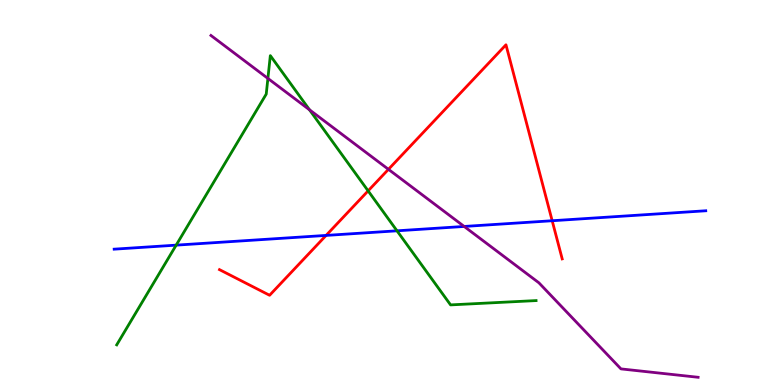[{'lines': ['blue', 'red'], 'intersections': [{'x': 4.21, 'y': 3.89}, {'x': 7.12, 'y': 4.27}]}, {'lines': ['green', 'red'], 'intersections': [{'x': 4.75, 'y': 5.04}]}, {'lines': ['purple', 'red'], 'intersections': [{'x': 5.01, 'y': 5.6}]}, {'lines': ['blue', 'green'], 'intersections': [{'x': 2.27, 'y': 3.63}, {'x': 5.12, 'y': 4.0}]}, {'lines': ['blue', 'purple'], 'intersections': [{'x': 5.99, 'y': 4.12}]}, {'lines': ['green', 'purple'], 'intersections': [{'x': 3.46, 'y': 7.96}, {'x': 3.99, 'y': 7.15}]}]